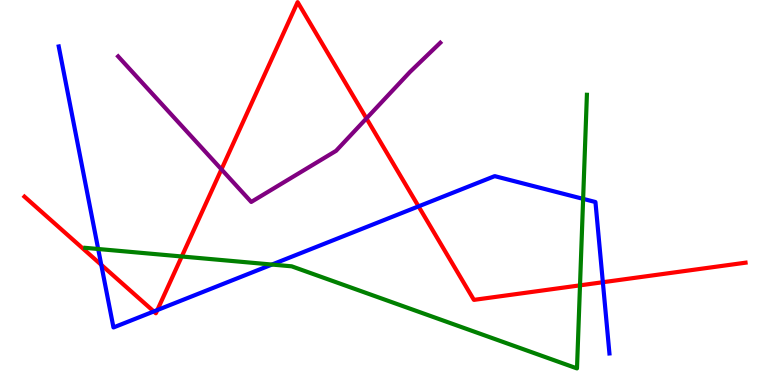[{'lines': ['blue', 'red'], 'intersections': [{'x': 1.31, 'y': 3.12}, {'x': 1.98, 'y': 1.91}, {'x': 2.03, 'y': 1.95}, {'x': 5.4, 'y': 4.64}, {'x': 7.78, 'y': 2.67}]}, {'lines': ['green', 'red'], 'intersections': [{'x': 2.35, 'y': 3.34}, {'x': 7.48, 'y': 2.59}]}, {'lines': ['purple', 'red'], 'intersections': [{'x': 2.86, 'y': 5.6}, {'x': 4.73, 'y': 6.92}]}, {'lines': ['blue', 'green'], 'intersections': [{'x': 1.27, 'y': 3.53}, {'x': 3.51, 'y': 3.13}, {'x': 7.52, 'y': 4.83}]}, {'lines': ['blue', 'purple'], 'intersections': []}, {'lines': ['green', 'purple'], 'intersections': []}]